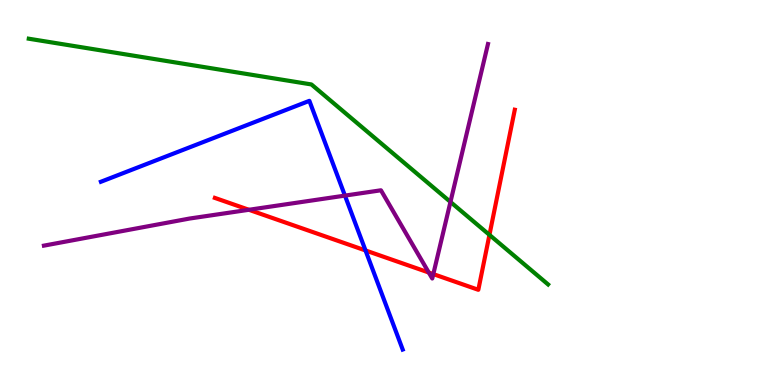[{'lines': ['blue', 'red'], 'intersections': [{'x': 4.72, 'y': 3.49}]}, {'lines': ['green', 'red'], 'intersections': [{'x': 6.32, 'y': 3.9}]}, {'lines': ['purple', 'red'], 'intersections': [{'x': 3.21, 'y': 4.55}, {'x': 5.53, 'y': 2.92}, {'x': 5.59, 'y': 2.88}]}, {'lines': ['blue', 'green'], 'intersections': []}, {'lines': ['blue', 'purple'], 'intersections': [{'x': 4.45, 'y': 4.92}]}, {'lines': ['green', 'purple'], 'intersections': [{'x': 5.81, 'y': 4.75}]}]